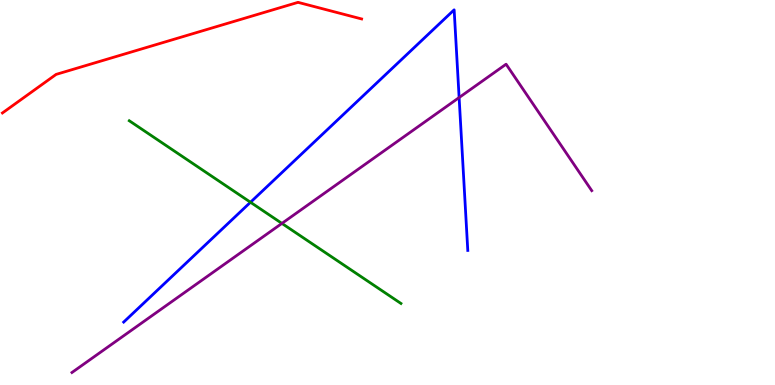[{'lines': ['blue', 'red'], 'intersections': []}, {'lines': ['green', 'red'], 'intersections': []}, {'lines': ['purple', 'red'], 'intersections': []}, {'lines': ['blue', 'green'], 'intersections': [{'x': 3.23, 'y': 4.75}]}, {'lines': ['blue', 'purple'], 'intersections': [{'x': 5.92, 'y': 7.47}]}, {'lines': ['green', 'purple'], 'intersections': [{'x': 3.64, 'y': 4.2}]}]